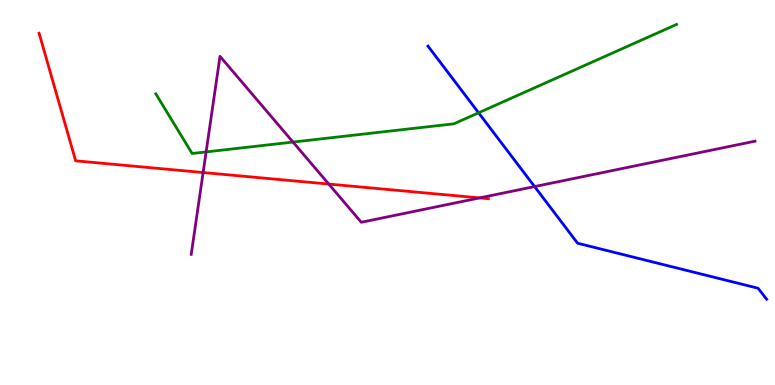[{'lines': ['blue', 'red'], 'intersections': []}, {'lines': ['green', 'red'], 'intersections': []}, {'lines': ['purple', 'red'], 'intersections': [{'x': 2.62, 'y': 5.52}, {'x': 4.24, 'y': 5.22}, {'x': 6.19, 'y': 4.86}]}, {'lines': ['blue', 'green'], 'intersections': [{'x': 6.18, 'y': 7.07}]}, {'lines': ['blue', 'purple'], 'intersections': [{'x': 6.9, 'y': 5.15}]}, {'lines': ['green', 'purple'], 'intersections': [{'x': 2.66, 'y': 6.05}, {'x': 3.78, 'y': 6.31}]}]